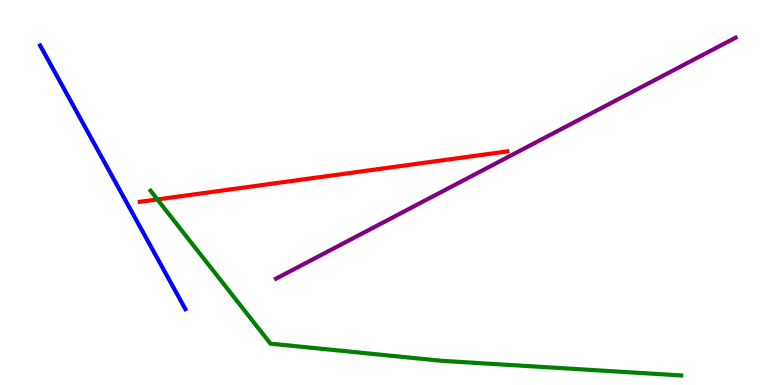[{'lines': ['blue', 'red'], 'intersections': []}, {'lines': ['green', 'red'], 'intersections': [{'x': 2.03, 'y': 4.82}]}, {'lines': ['purple', 'red'], 'intersections': []}, {'lines': ['blue', 'green'], 'intersections': []}, {'lines': ['blue', 'purple'], 'intersections': []}, {'lines': ['green', 'purple'], 'intersections': []}]